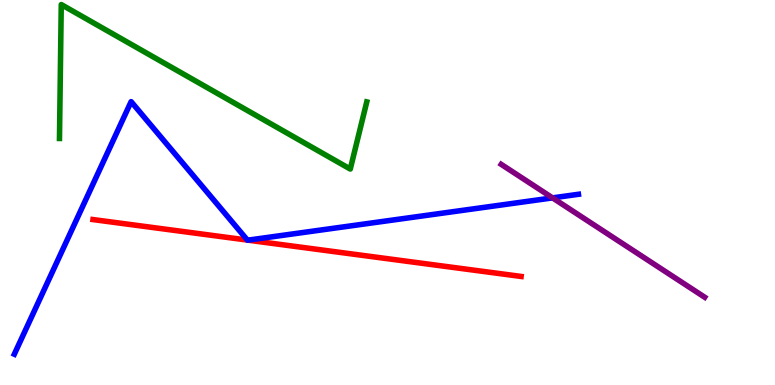[{'lines': ['blue', 'red'], 'intersections': [{'x': 3.19, 'y': 3.76}, {'x': 3.2, 'y': 3.76}]}, {'lines': ['green', 'red'], 'intersections': []}, {'lines': ['purple', 'red'], 'intersections': []}, {'lines': ['blue', 'green'], 'intersections': []}, {'lines': ['blue', 'purple'], 'intersections': [{'x': 7.13, 'y': 4.86}]}, {'lines': ['green', 'purple'], 'intersections': []}]